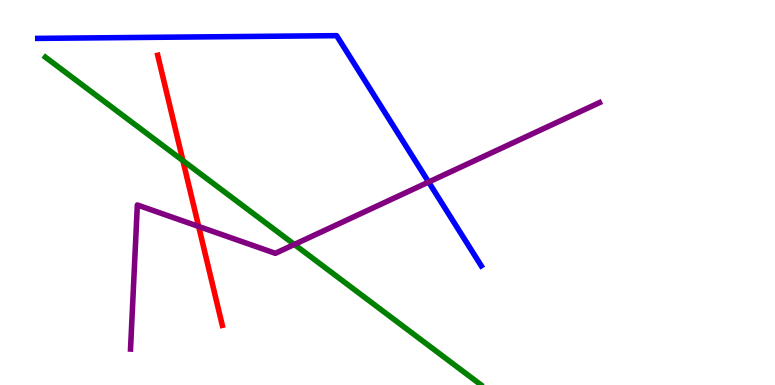[{'lines': ['blue', 'red'], 'intersections': []}, {'lines': ['green', 'red'], 'intersections': [{'x': 2.36, 'y': 5.83}]}, {'lines': ['purple', 'red'], 'intersections': [{'x': 2.56, 'y': 4.12}]}, {'lines': ['blue', 'green'], 'intersections': []}, {'lines': ['blue', 'purple'], 'intersections': [{'x': 5.53, 'y': 5.27}]}, {'lines': ['green', 'purple'], 'intersections': [{'x': 3.8, 'y': 3.65}]}]